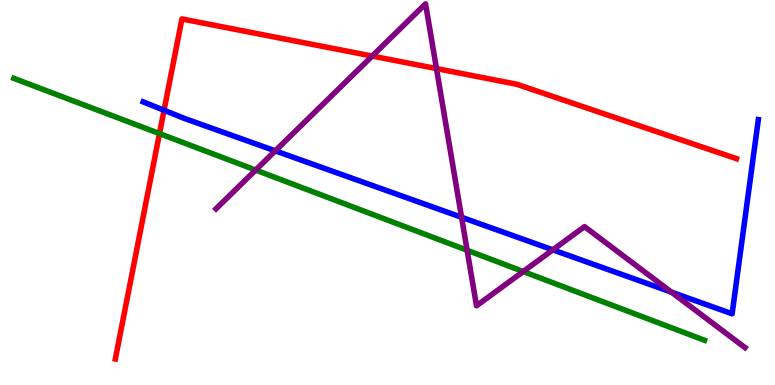[{'lines': ['blue', 'red'], 'intersections': [{'x': 2.12, 'y': 7.14}]}, {'lines': ['green', 'red'], 'intersections': [{'x': 2.06, 'y': 6.53}]}, {'lines': ['purple', 'red'], 'intersections': [{'x': 4.8, 'y': 8.54}, {'x': 5.63, 'y': 8.22}]}, {'lines': ['blue', 'green'], 'intersections': []}, {'lines': ['blue', 'purple'], 'intersections': [{'x': 3.55, 'y': 6.08}, {'x': 5.96, 'y': 4.36}, {'x': 7.13, 'y': 3.51}, {'x': 8.66, 'y': 2.41}]}, {'lines': ['green', 'purple'], 'intersections': [{'x': 3.3, 'y': 5.58}, {'x': 6.03, 'y': 3.5}, {'x': 6.75, 'y': 2.95}]}]